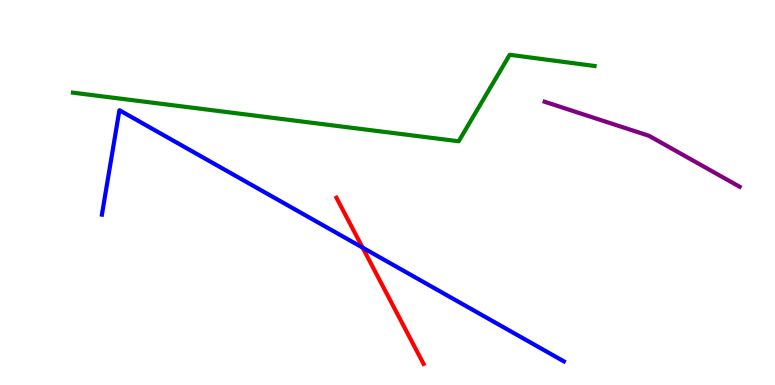[{'lines': ['blue', 'red'], 'intersections': [{'x': 4.68, 'y': 3.57}]}, {'lines': ['green', 'red'], 'intersections': []}, {'lines': ['purple', 'red'], 'intersections': []}, {'lines': ['blue', 'green'], 'intersections': []}, {'lines': ['blue', 'purple'], 'intersections': []}, {'lines': ['green', 'purple'], 'intersections': []}]